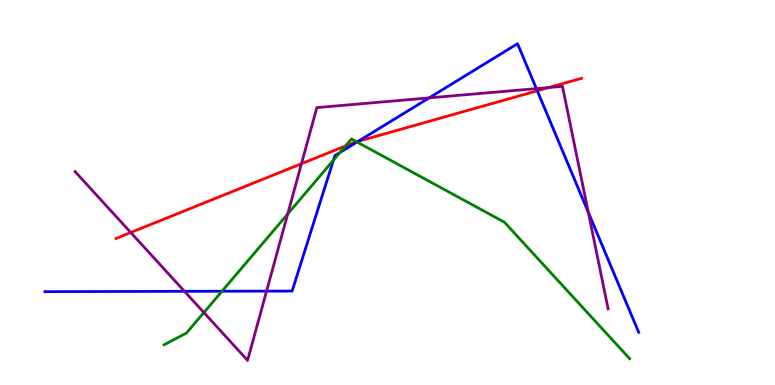[{'lines': ['blue', 'red'], 'intersections': [{'x': 4.62, 'y': 6.33}, {'x': 6.93, 'y': 7.64}]}, {'lines': ['green', 'red'], 'intersections': [{'x': 4.46, 'y': 6.21}, {'x': 4.6, 'y': 6.32}]}, {'lines': ['purple', 'red'], 'intersections': [{'x': 1.69, 'y': 3.96}, {'x': 3.89, 'y': 5.75}, {'x': 7.08, 'y': 7.73}]}, {'lines': ['blue', 'green'], 'intersections': [{'x': 2.86, 'y': 2.44}, {'x': 4.3, 'y': 5.84}, {'x': 4.39, 'y': 6.04}, {'x': 4.61, 'y': 6.31}]}, {'lines': ['blue', 'purple'], 'intersections': [{'x': 2.38, 'y': 2.43}, {'x': 3.44, 'y': 2.44}, {'x': 5.54, 'y': 7.46}, {'x': 6.92, 'y': 7.7}, {'x': 7.59, 'y': 4.49}]}, {'lines': ['green', 'purple'], 'intersections': [{'x': 2.63, 'y': 1.88}, {'x': 3.71, 'y': 4.44}]}]